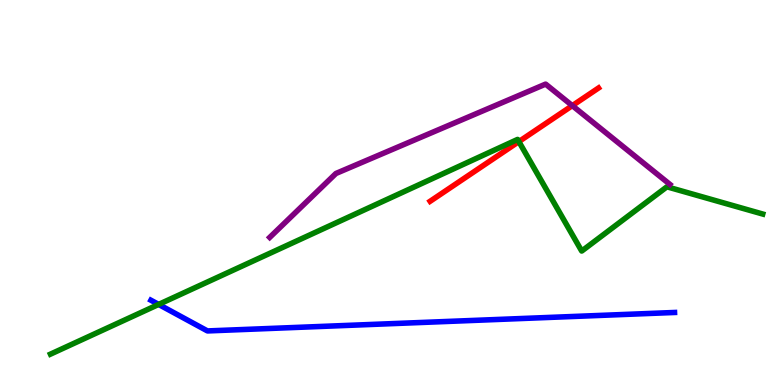[{'lines': ['blue', 'red'], 'intersections': []}, {'lines': ['green', 'red'], 'intersections': [{'x': 6.69, 'y': 6.32}]}, {'lines': ['purple', 'red'], 'intersections': [{'x': 7.38, 'y': 7.26}]}, {'lines': ['blue', 'green'], 'intersections': [{'x': 2.05, 'y': 2.09}]}, {'lines': ['blue', 'purple'], 'intersections': []}, {'lines': ['green', 'purple'], 'intersections': []}]